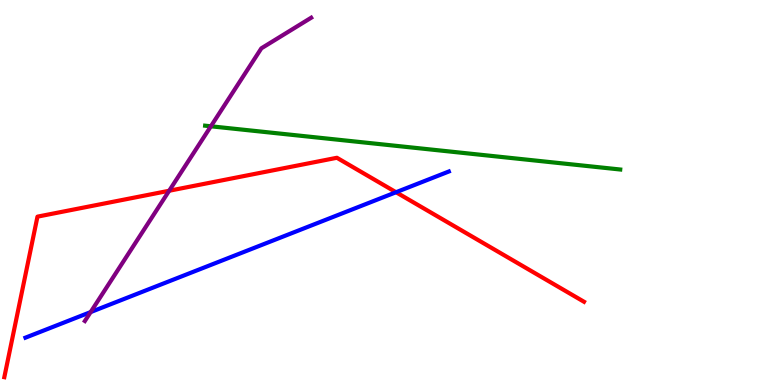[{'lines': ['blue', 'red'], 'intersections': [{'x': 5.11, 'y': 5.01}]}, {'lines': ['green', 'red'], 'intersections': []}, {'lines': ['purple', 'red'], 'intersections': [{'x': 2.18, 'y': 5.05}]}, {'lines': ['blue', 'green'], 'intersections': []}, {'lines': ['blue', 'purple'], 'intersections': [{'x': 1.17, 'y': 1.89}]}, {'lines': ['green', 'purple'], 'intersections': [{'x': 2.72, 'y': 6.72}]}]